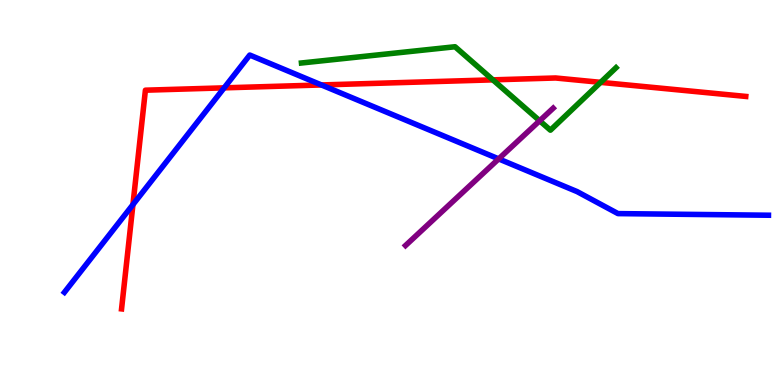[{'lines': ['blue', 'red'], 'intersections': [{'x': 1.72, 'y': 4.69}, {'x': 2.89, 'y': 7.72}, {'x': 4.15, 'y': 7.79}]}, {'lines': ['green', 'red'], 'intersections': [{'x': 6.36, 'y': 7.93}, {'x': 7.75, 'y': 7.86}]}, {'lines': ['purple', 'red'], 'intersections': []}, {'lines': ['blue', 'green'], 'intersections': []}, {'lines': ['blue', 'purple'], 'intersections': [{'x': 6.43, 'y': 5.87}]}, {'lines': ['green', 'purple'], 'intersections': [{'x': 6.96, 'y': 6.86}]}]